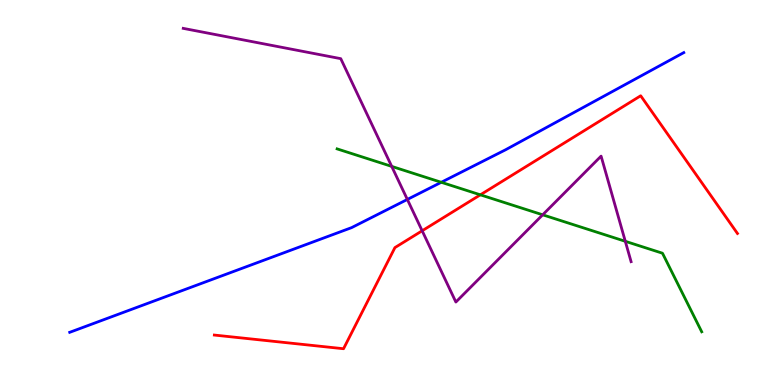[{'lines': ['blue', 'red'], 'intersections': []}, {'lines': ['green', 'red'], 'intersections': [{'x': 6.2, 'y': 4.94}]}, {'lines': ['purple', 'red'], 'intersections': [{'x': 5.45, 'y': 4.01}]}, {'lines': ['blue', 'green'], 'intersections': [{'x': 5.69, 'y': 5.27}]}, {'lines': ['blue', 'purple'], 'intersections': [{'x': 5.26, 'y': 4.82}]}, {'lines': ['green', 'purple'], 'intersections': [{'x': 5.05, 'y': 5.68}, {'x': 7.0, 'y': 4.42}, {'x': 8.07, 'y': 3.73}]}]